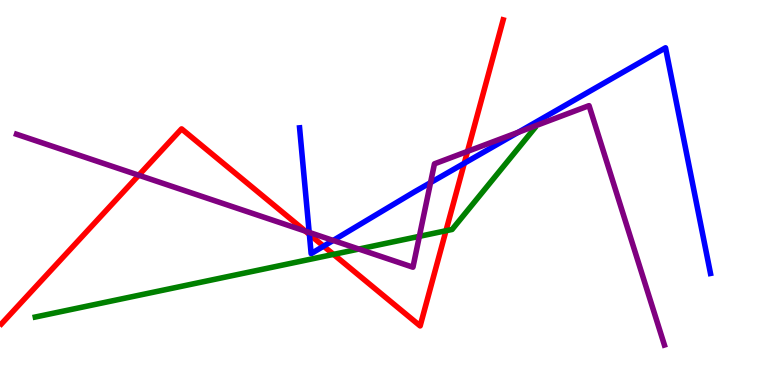[{'lines': ['blue', 'red'], 'intersections': [{'x': 3.99, 'y': 3.91}, {'x': 4.18, 'y': 3.61}, {'x': 5.99, 'y': 5.76}]}, {'lines': ['green', 'red'], 'intersections': [{'x': 4.3, 'y': 3.39}, {'x': 5.75, 'y': 4.01}]}, {'lines': ['purple', 'red'], 'intersections': [{'x': 1.79, 'y': 5.45}, {'x': 3.94, 'y': 4.0}, {'x': 6.03, 'y': 6.07}]}, {'lines': ['blue', 'green'], 'intersections': []}, {'lines': ['blue', 'purple'], 'intersections': [{'x': 3.99, 'y': 3.96}, {'x': 4.3, 'y': 3.75}, {'x': 5.56, 'y': 5.26}, {'x': 6.69, 'y': 6.56}]}, {'lines': ['green', 'purple'], 'intersections': [{'x': 4.63, 'y': 3.53}, {'x': 5.41, 'y': 3.86}]}]